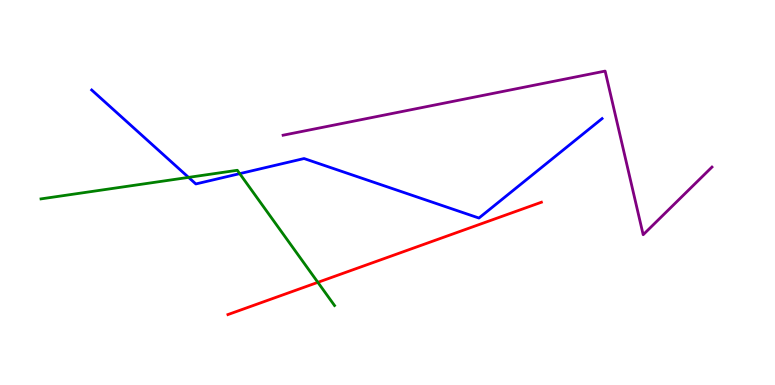[{'lines': ['blue', 'red'], 'intersections': []}, {'lines': ['green', 'red'], 'intersections': [{'x': 4.1, 'y': 2.67}]}, {'lines': ['purple', 'red'], 'intersections': []}, {'lines': ['blue', 'green'], 'intersections': [{'x': 2.43, 'y': 5.39}, {'x': 3.09, 'y': 5.49}]}, {'lines': ['blue', 'purple'], 'intersections': []}, {'lines': ['green', 'purple'], 'intersections': []}]